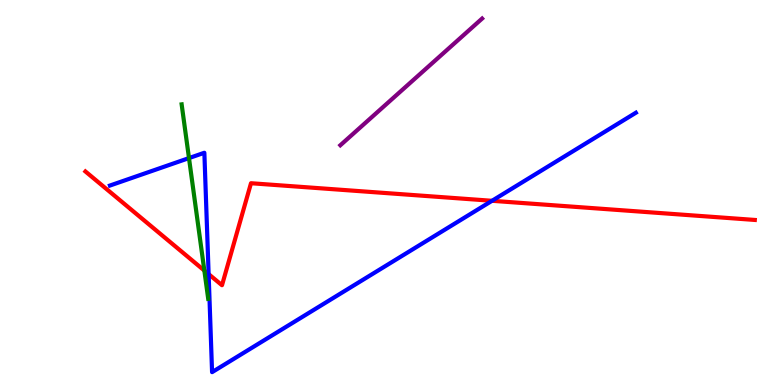[{'lines': ['blue', 'red'], 'intersections': [{'x': 2.69, 'y': 2.88}, {'x': 6.35, 'y': 4.78}]}, {'lines': ['green', 'red'], 'intersections': [{'x': 2.64, 'y': 2.97}]}, {'lines': ['purple', 'red'], 'intersections': []}, {'lines': ['blue', 'green'], 'intersections': [{'x': 2.44, 'y': 5.89}]}, {'lines': ['blue', 'purple'], 'intersections': []}, {'lines': ['green', 'purple'], 'intersections': []}]